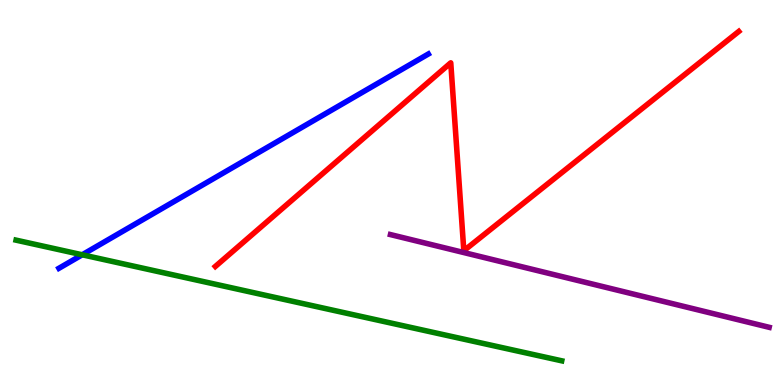[{'lines': ['blue', 'red'], 'intersections': []}, {'lines': ['green', 'red'], 'intersections': []}, {'lines': ['purple', 'red'], 'intersections': []}, {'lines': ['blue', 'green'], 'intersections': [{'x': 1.06, 'y': 3.38}]}, {'lines': ['blue', 'purple'], 'intersections': []}, {'lines': ['green', 'purple'], 'intersections': []}]